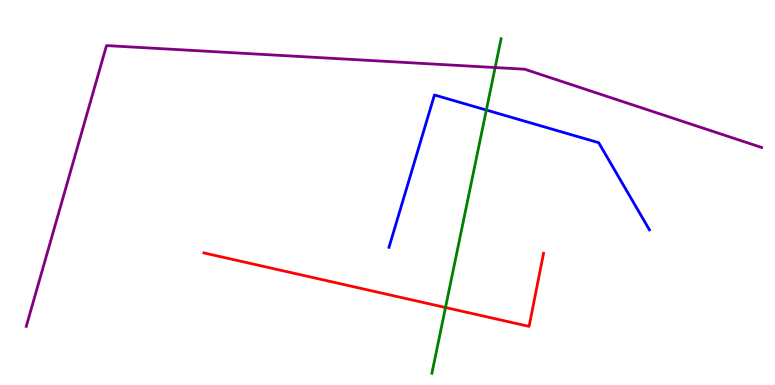[{'lines': ['blue', 'red'], 'intersections': []}, {'lines': ['green', 'red'], 'intersections': [{'x': 5.75, 'y': 2.01}]}, {'lines': ['purple', 'red'], 'intersections': []}, {'lines': ['blue', 'green'], 'intersections': [{'x': 6.28, 'y': 7.14}]}, {'lines': ['blue', 'purple'], 'intersections': []}, {'lines': ['green', 'purple'], 'intersections': [{'x': 6.39, 'y': 8.25}]}]